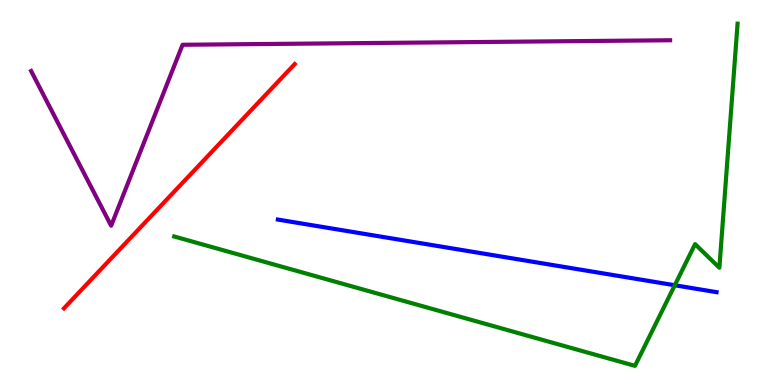[{'lines': ['blue', 'red'], 'intersections': []}, {'lines': ['green', 'red'], 'intersections': []}, {'lines': ['purple', 'red'], 'intersections': []}, {'lines': ['blue', 'green'], 'intersections': [{'x': 8.71, 'y': 2.59}]}, {'lines': ['blue', 'purple'], 'intersections': []}, {'lines': ['green', 'purple'], 'intersections': []}]